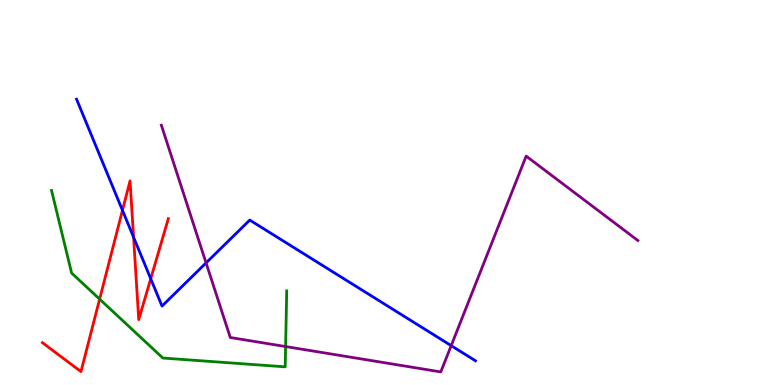[{'lines': ['blue', 'red'], 'intersections': [{'x': 1.58, 'y': 4.54}, {'x': 1.72, 'y': 3.84}, {'x': 1.94, 'y': 2.76}]}, {'lines': ['green', 'red'], 'intersections': [{'x': 1.29, 'y': 2.23}]}, {'lines': ['purple', 'red'], 'intersections': []}, {'lines': ['blue', 'green'], 'intersections': []}, {'lines': ['blue', 'purple'], 'intersections': [{'x': 2.66, 'y': 3.17}, {'x': 5.82, 'y': 1.02}]}, {'lines': ['green', 'purple'], 'intersections': [{'x': 3.69, 'y': 0.999}]}]